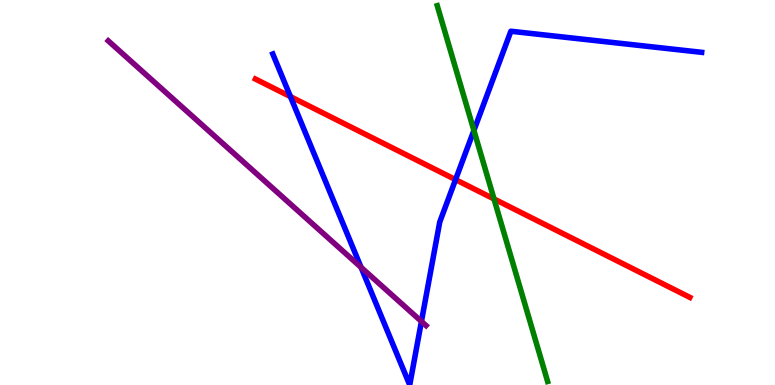[{'lines': ['blue', 'red'], 'intersections': [{'x': 3.75, 'y': 7.49}, {'x': 5.88, 'y': 5.33}]}, {'lines': ['green', 'red'], 'intersections': [{'x': 6.37, 'y': 4.83}]}, {'lines': ['purple', 'red'], 'intersections': []}, {'lines': ['blue', 'green'], 'intersections': [{'x': 6.11, 'y': 6.61}]}, {'lines': ['blue', 'purple'], 'intersections': [{'x': 4.66, 'y': 3.06}, {'x': 5.44, 'y': 1.65}]}, {'lines': ['green', 'purple'], 'intersections': []}]